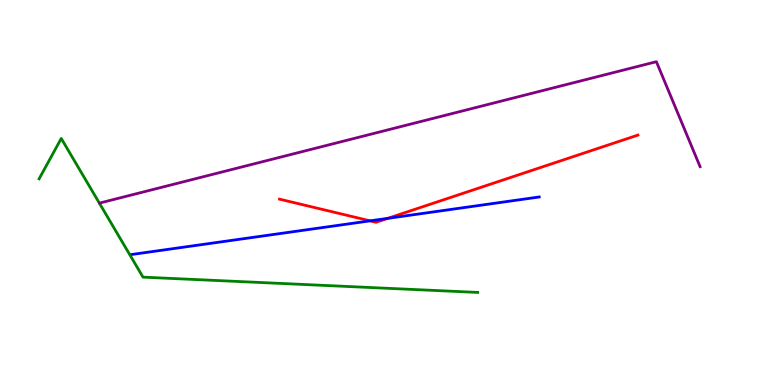[{'lines': ['blue', 'red'], 'intersections': [{'x': 4.78, 'y': 4.26}, {'x': 5.0, 'y': 4.33}]}, {'lines': ['green', 'red'], 'intersections': []}, {'lines': ['purple', 'red'], 'intersections': []}, {'lines': ['blue', 'green'], 'intersections': []}, {'lines': ['blue', 'purple'], 'intersections': []}, {'lines': ['green', 'purple'], 'intersections': []}]